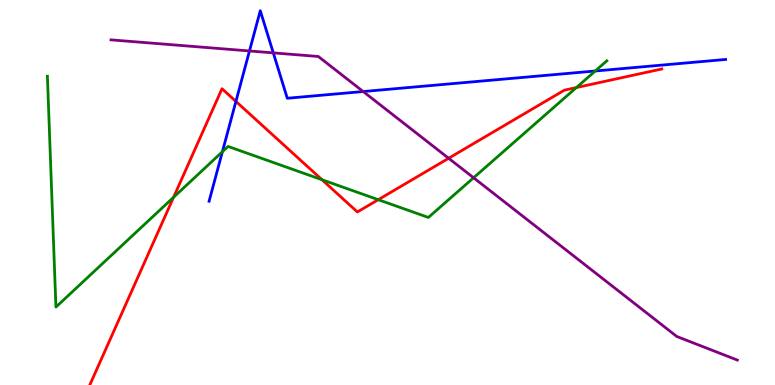[{'lines': ['blue', 'red'], 'intersections': [{'x': 3.04, 'y': 7.37}]}, {'lines': ['green', 'red'], 'intersections': [{'x': 2.24, 'y': 4.88}, {'x': 4.15, 'y': 5.33}, {'x': 4.88, 'y': 4.81}, {'x': 7.44, 'y': 7.73}]}, {'lines': ['purple', 'red'], 'intersections': [{'x': 5.79, 'y': 5.89}]}, {'lines': ['blue', 'green'], 'intersections': [{'x': 2.87, 'y': 6.06}, {'x': 7.68, 'y': 8.16}]}, {'lines': ['blue', 'purple'], 'intersections': [{'x': 3.22, 'y': 8.68}, {'x': 3.53, 'y': 8.63}, {'x': 4.69, 'y': 7.62}]}, {'lines': ['green', 'purple'], 'intersections': [{'x': 6.11, 'y': 5.38}]}]